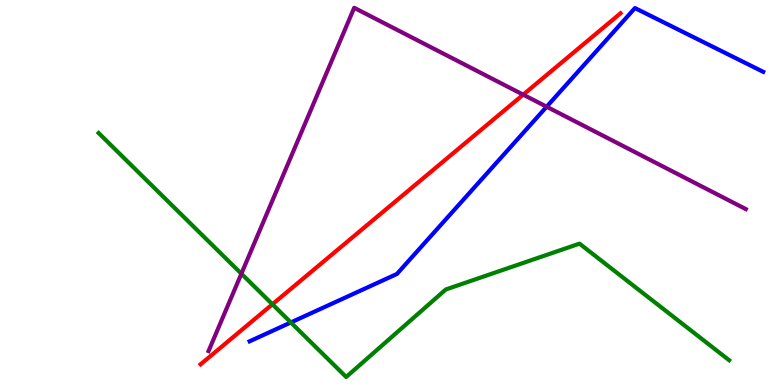[{'lines': ['blue', 'red'], 'intersections': []}, {'lines': ['green', 'red'], 'intersections': [{'x': 3.52, 'y': 2.1}]}, {'lines': ['purple', 'red'], 'intersections': [{'x': 6.75, 'y': 7.54}]}, {'lines': ['blue', 'green'], 'intersections': [{'x': 3.75, 'y': 1.62}]}, {'lines': ['blue', 'purple'], 'intersections': [{'x': 7.05, 'y': 7.23}]}, {'lines': ['green', 'purple'], 'intersections': [{'x': 3.11, 'y': 2.89}]}]